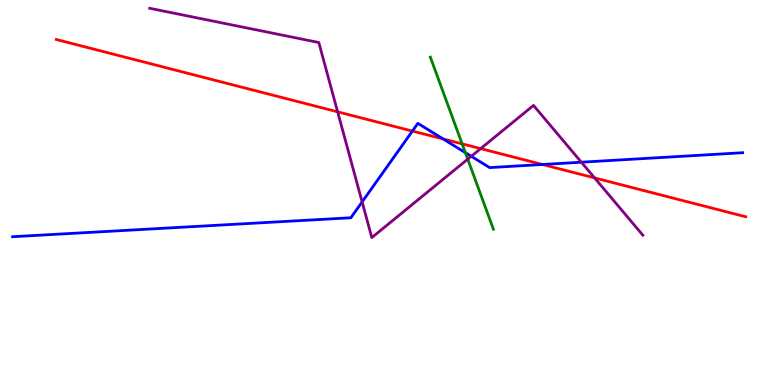[{'lines': ['blue', 'red'], 'intersections': [{'x': 5.32, 'y': 6.6}, {'x': 5.72, 'y': 6.39}, {'x': 7.0, 'y': 5.73}]}, {'lines': ['green', 'red'], 'intersections': [{'x': 5.96, 'y': 6.26}]}, {'lines': ['purple', 'red'], 'intersections': [{'x': 4.36, 'y': 7.1}, {'x': 6.2, 'y': 6.14}, {'x': 7.67, 'y': 5.38}]}, {'lines': ['blue', 'green'], 'intersections': [{'x': 6.0, 'y': 6.04}]}, {'lines': ['blue', 'purple'], 'intersections': [{'x': 4.67, 'y': 4.76}, {'x': 6.08, 'y': 5.94}, {'x': 7.5, 'y': 5.79}]}, {'lines': ['green', 'purple'], 'intersections': [{'x': 6.04, 'y': 5.87}]}]